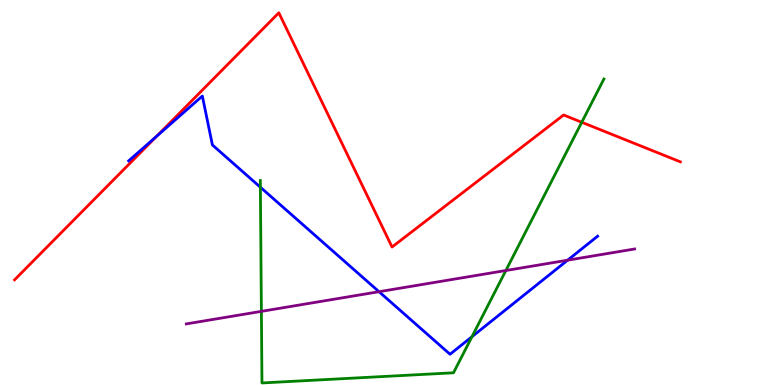[{'lines': ['blue', 'red'], 'intersections': [{'x': 2.02, 'y': 6.46}]}, {'lines': ['green', 'red'], 'intersections': [{'x': 7.51, 'y': 6.82}]}, {'lines': ['purple', 'red'], 'intersections': []}, {'lines': ['blue', 'green'], 'intersections': [{'x': 3.36, 'y': 5.14}, {'x': 6.09, 'y': 1.25}]}, {'lines': ['blue', 'purple'], 'intersections': [{'x': 4.89, 'y': 2.42}, {'x': 7.32, 'y': 3.24}]}, {'lines': ['green', 'purple'], 'intersections': [{'x': 3.37, 'y': 1.91}, {'x': 6.53, 'y': 2.97}]}]